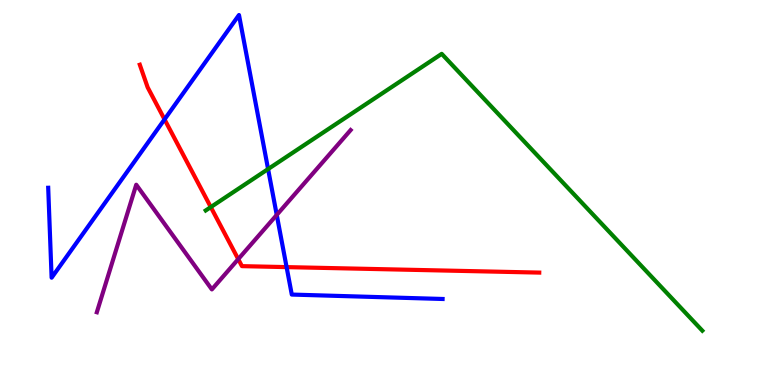[{'lines': ['blue', 'red'], 'intersections': [{'x': 2.12, 'y': 6.9}, {'x': 3.7, 'y': 3.06}]}, {'lines': ['green', 'red'], 'intersections': [{'x': 2.72, 'y': 4.62}]}, {'lines': ['purple', 'red'], 'intersections': [{'x': 3.07, 'y': 3.27}]}, {'lines': ['blue', 'green'], 'intersections': [{'x': 3.46, 'y': 5.61}]}, {'lines': ['blue', 'purple'], 'intersections': [{'x': 3.57, 'y': 4.42}]}, {'lines': ['green', 'purple'], 'intersections': []}]